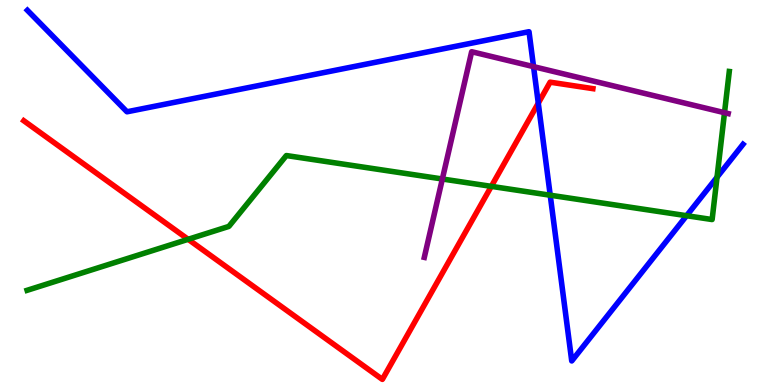[{'lines': ['blue', 'red'], 'intersections': [{'x': 6.95, 'y': 7.32}]}, {'lines': ['green', 'red'], 'intersections': [{'x': 2.43, 'y': 3.78}, {'x': 6.34, 'y': 5.16}]}, {'lines': ['purple', 'red'], 'intersections': []}, {'lines': ['blue', 'green'], 'intersections': [{'x': 7.1, 'y': 4.93}, {'x': 8.86, 'y': 4.4}, {'x': 9.25, 'y': 5.4}]}, {'lines': ['blue', 'purple'], 'intersections': [{'x': 6.88, 'y': 8.27}]}, {'lines': ['green', 'purple'], 'intersections': [{'x': 5.71, 'y': 5.35}, {'x': 9.35, 'y': 7.07}]}]